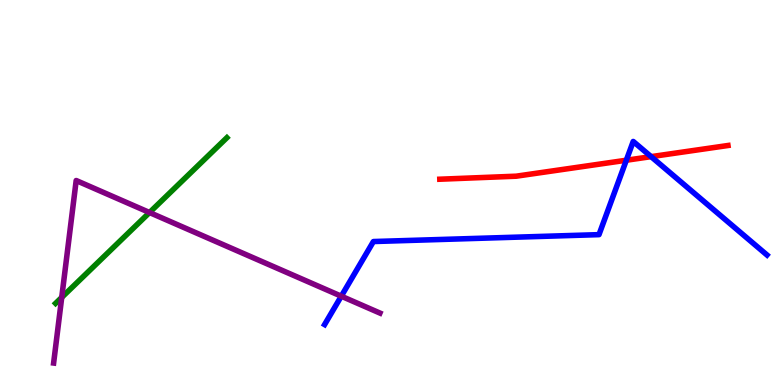[{'lines': ['blue', 'red'], 'intersections': [{'x': 8.08, 'y': 5.84}, {'x': 8.4, 'y': 5.93}]}, {'lines': ['green', 'red'], 'intersections': []}, {'lines': ['purple', 'red'], 'intersections': []}, {'lines': ['blue', 'green'], 'intersections': []}, {'lines': ['blue', 'purple'], 'intersections': [{'x': 4.4, 'y': 2.31}]}, {'lines': ['green', 'purple'], 'intersections': [{'x': 0.797, 'y': 2.27}, {'x': 1.93, 'y': 4.48}]}]